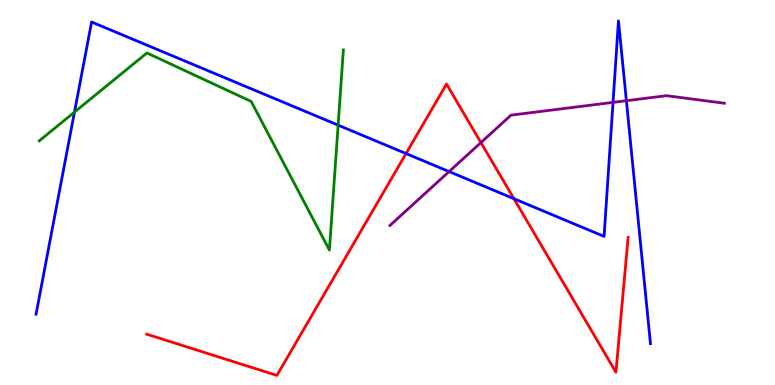[{'lines': ['blue', 'red'], 'intersections': [{'x': 5.24, 'y': 6.01}, {'x': 6.63, 'y': 4.84}]}, {'lines': ['green', 'red'], 'intersections': []}, {'lines': ['purple', 'red'], 'intersections': [{'x': 6.21, 'y': 6.3}]}, {'lines': ['blue', 'green'], 'intersections': [{'x': 0.961, 'y': 7.09}, {'x': 4.36, 'y': 6.75}]}, {'lines': ['blue', 'purple'], 'intersections': [{'x': 5.79, 'y': 5.54}, {'x': 7.91, 'y': 7.34}, {'x': 8.08, 'y': 7.38}]}, {'lines': ['green', 'purple'], 'intersections': []}]